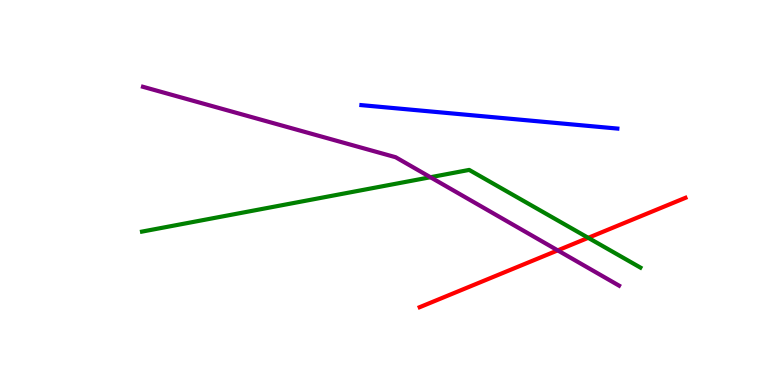[{'lines': ['blue', 'red'], 'intersections': []}, {'lines': ['green', 'red'], 'intersections': [{'x': 7.59, 'y': 3.82}]}, {'lines': ['purple', 'red'], 'intersections': [{'x': 7.2, 'y': 3.5}]}, {'lines': ['blue', 'green'], 'intersections': []}, {'lines': ['blue', 'purple'], 'intersections': []}, {'lines': ['green', 'purple'], 'intersections': [{'x': 5.55, 'y': 5.4}]}]